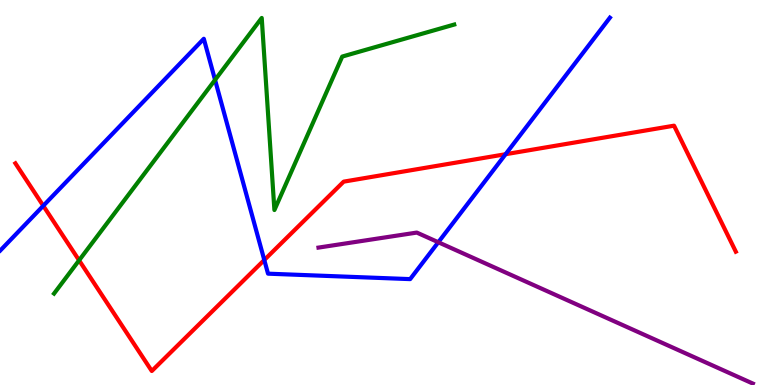[{'lines': ['blue', 'red'], 'intersections': [{'x': 0.558, 'y': 4.65}, {'x': 3.41, 'y': 3.25}, {'x': 6.52, 'y': 5.99}]}, {'lines': ['green', 'red'], 'intersections': [{'x': 1.02, 'y': 3.24}]}, {'lines': ['purple', 'red'], 'intersections': []}, {'lines': ['blue', 'green'], 'intersections': [{'x': 2.77, 'y': 7.92}]}, {'lines': ['blue', 'purple'], 'intersections': [{'x': 5.66, 'y': 3.71}]}, {'lines': ['green', 'purple'], 'intersections': []}]